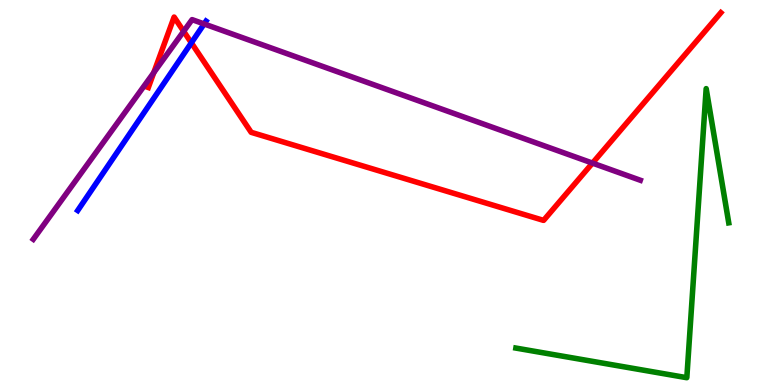[{'lines': ['blue', 'red'], 'intersections': [{'x': 2.47, 'y': 8.89}]}, {'lines': ['green', 'red'], 'intersections': []}, {'lines': ['purple', 'red'], 'intersections': [{'x': 1.98, 'y': 8.11}, {'x': 2.37, 'y': 9.19}, {'x': 7.64, 'y': 5.76}]}, {'lines': ['blue', 'green'], 'intersections': []}, {'lines': ['blue', 'purple'], 'intersections': [{'x': 2.63, 'y': 9.38}]}, {'lines': ['green', 'purple'], 'intersections': []}]